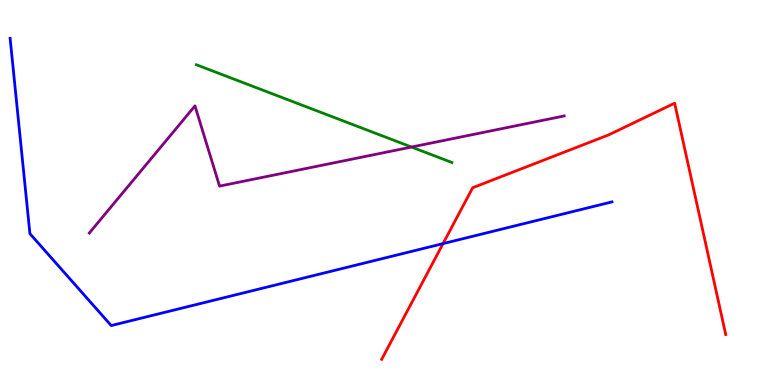[{'lines': ['blue', 'red'], 'intersections': [{'x': 5.72, 'y': 3.67}]}, {'lines': ['green', 'red'], 'intersections': []}, {'lines': ['purple', 'red'], 'intersections': []}, {'lines': ['blue', 'green'], 'intersections': []}, {'lines': ['blue', 'purple'], 'intersections': []}, {'lines': ['green', 'purple'], 'intersections': [{'x': 5.31, 'y': 6.18}]}]